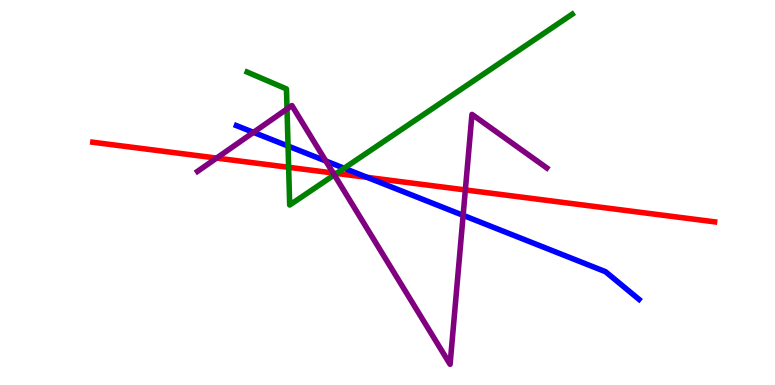[{'lines': ['blue', 'red'], 'intersections': [{'x': 4.74, 'y': 5.39}]}, {'lines': ['green', 'red'], 'intersections': [{'x': 3.72, 'y': 5.65}, {'x': 4.34, 'y': 5.5}]}, {'lines': ['purple', 'red'], 'intersections': [{'x': 2.79, 'y': 5.89}, {'x': 4.3, 'y': 5.51}, {'x': 6.0, 'y': 5.07}]}, {'lines': ['blue', 'green'], 'intersections': [{'x': 3.72, 'y': 6.21}, {'x': 4.44, 'y': 5.63}]}, {'lines': ['blue', 'purple'], 'intersections': [{'x': 3.27, 'y': 6.56}, {'x': 4.2, 'y': 5.82}, {'x': 5.98, 'y': 4.41}]}, {'lines': ['green', 'purple'], 'intersections': [{'x': 3.7, 'y': 7.17}, {'x': 4.31, 'y': 5.46}]}]